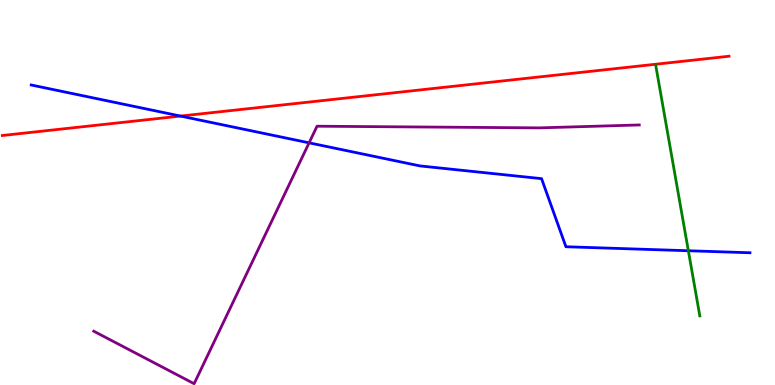[{'lines': ['blue', 'red'], 'intersections': [{'x': 2.33, 'y': 6.99}]}, {'lines': ['green', 'red'], 'intersections': []}, {'lines': ['purple', 'red'], 'intersections': []}, {'lines': ['blue', 'green'], 'intersections': [{'x': 8.88, 'y': 3.49}]}, {'lines': ['blue', 'purple'], 'intersections': [{'x': 3.99, 'y': 6.29}]}, {'lines': ['green', 'purple'], 'intersections': []}]